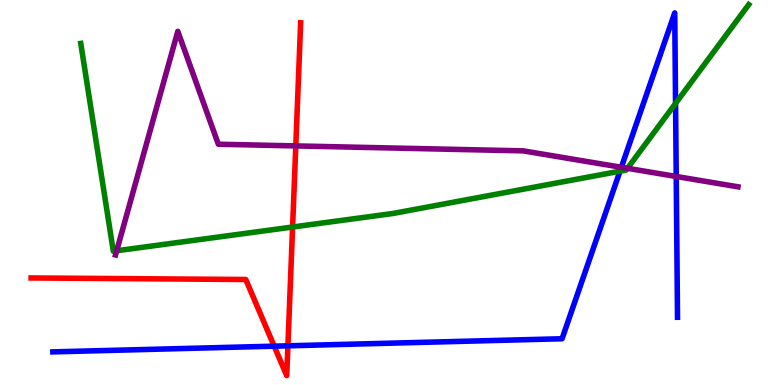[{'lines': ['blue', 'red'], 'intersections': [{'x': 3.54, 'y': 1.01}, {'x': 3.71, 'y': 1.02}]}, {'lines': ['green', 'red'], 'intersections': [{'x': 3.78, 'y': 4.1}]}, {'lines': ['purple', 'red'], 'intersections': [{'x': 3.82, 'y': 6.21}]}, {'lines': ['blue', 'green'], 'intersections': [{'x': 8.0, 'y': 5.55}, {'x': 8.72, 'y': 7.31}]}, {'lines': ['blue', 'purple'], 'intersections': [{'x': 8.02, 'y': 5.65}, {'x': 8.73, 'y': 5.42}]}, {'lines': ['green', 'purple'], 'intersections': [{'x': 1.51, 'y': 3.49}, {'x': 8.1, 'y': 5.63}]}]